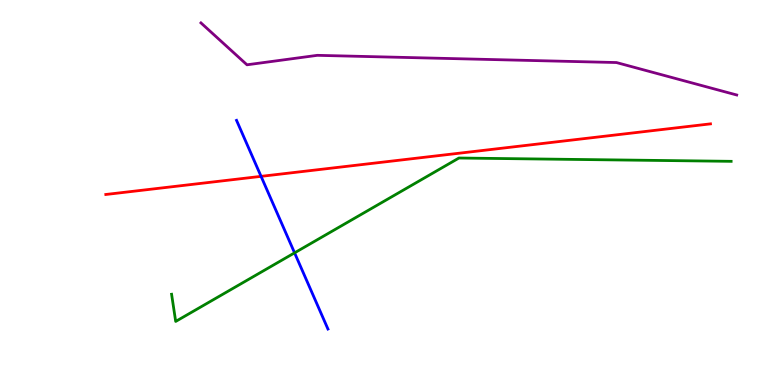[{'lines': ['blue', 'red'], 'intersections': [{'x': 3.37, 'y': 5.42}]}, {'lines': ['green', 'red'], 'intersections': []}, {'lines': ['purple', 'red'], 'intersections': []}, {'lines': ['blue', 'green'], 'intersections': [{'x': 3.8, 'y': 3.43}]}, {'lines': ['blue', 'purple'], 'intersections': []}, {'lines': ['green', 'purple'], 'intersections': []}]